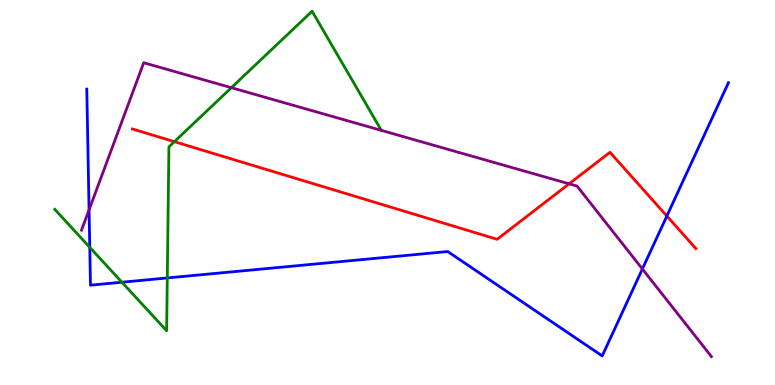[{'lines': ['blue', 'red'], 'intersections': [{'x': 8.6, 'y': 4.39}]}, {'lines': ['green', 'red'], 'intersections': [{'x': 2.25, 'y': 6.32}]}, {'lines': ['purple', 'red'], 'intersections': [{'x': 7.34, 'y': 5.23}]}, {'lines': ['blue', 'green'], 'intersections': [{'x': 1.16, 'y': 3.58}, {'x': 1.57, 'y': 2.67}, {'x': 2.16, 'y': 2.78}]}, {'lines': ['blue', 'purple'], 'intersections': [{'x': 1.15, 'y': 4.55}, {'x': 8.29, 'y': 3.01}]}, {'lines': ['green', 'purple'], 'intersections': [{'x': 2.99, 'y': 7.72}, {'x': 4.92, 'y': 6.61}]}]